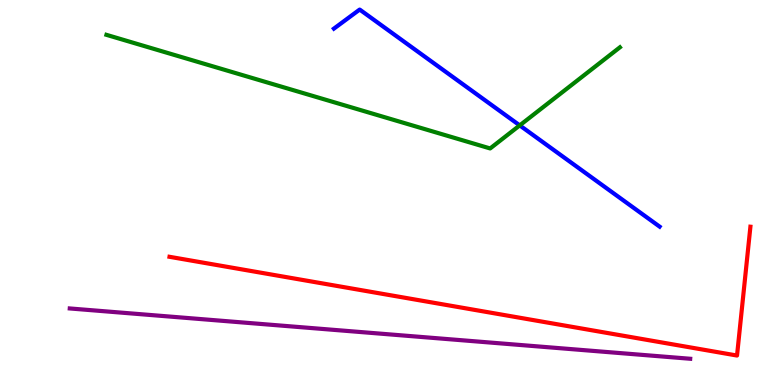[{'lines': ['blue', 'red'], 'intersections': []}, {'lines': ['green', 'red'], 'intersections': []}, {'lines': ['purple', 'red'], 'intersections': []}, {'lines': ['blue', 'green'], 'intersections': [{'x': 6.71, 'y': 6.74}]}, {'lines': ['blue', 'purple'], 'intersections': []}, {'lines': ['green', 'purple'], 'intersections': []}]